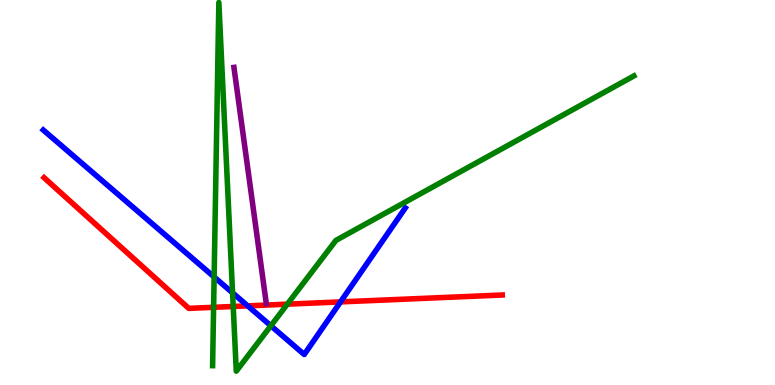[{'lines': ['blue', 'red'], 'intersections': [{'x': 3.2, 'y': 2.06}, {'x': 4.39, 'y': 2.16}]}, {'lines': ['green', 'red'], 'intersections': [{'x': 2.76, 'y': 2.02}, {'x': 3.01, 'y': 2.04}, {'x': 3.71, 'y': 2.1}]}, {'lines': ['purple', 'red'], 'intersections': []}, {'lines': ['blue', 'green'], 'intersections': [{'x': 2.76, 'y': 2.81}, {'x': 3.0, 'y': 2.39}, {'x': 3.49, 'y': 1.54}]}, {'lines': ['blue', 'purple'], 'intersections': []}, {'lines': ['green', 'purple'], 'intersections': []}]